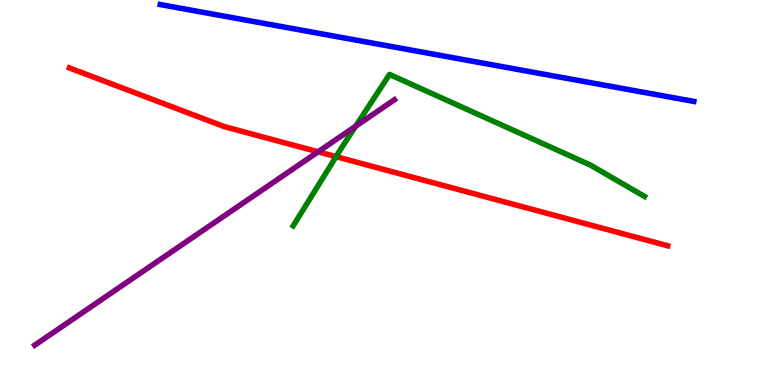[{'lines': ['blue', 'red'], 'intersections': []}, {'lines': ['green', 'red'], 'intersections': [{'x': 4.34, 'y': 5.93}]}, {'lines': ['purple', 'red'], 'intersections': [{'x': 4.1, 'y': 6.06}]}, {'lines': ['blue', 'green'], 'intersections': []}, {'lines': ['blue', 'purple'], 'intersections': []}, {'lines': ['green', 'purple'], 'intersections': [{'x': 4.59, 'y': 6.72}]}]